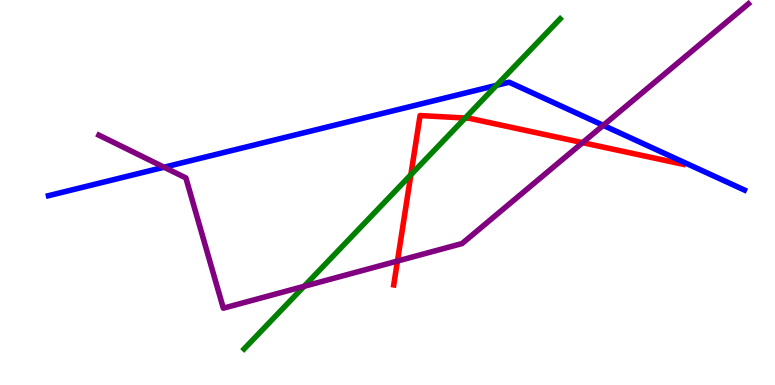[{'lines': ['blue', 'red'], 'intersections': []}, {'lines': ['green', 'red'], 'intersections': [{'x': 5.3, 'y': 5.46}, {'x': 6.0, 'y': 6.93}]}, {'lines': ['purple', 'red'], 'intersections': [{'x': 5.13, 'y': 3.22}, {'x': 7.52, 'y': 6.29}]}, {'lines': ['blue', 'green'], 'intersections': [{'x': 6.41, 'y': 7.78}]}, {'lines': ['blue', 'purple'], 'intersections': [{'x': 2.12, 'y': 5.66}, {'x': 7.78, 'y': 6.74}]}, {'lines': ['green', 'purple'], 'intersections': [{'x': 3.92, 'y': 2.56}]}]